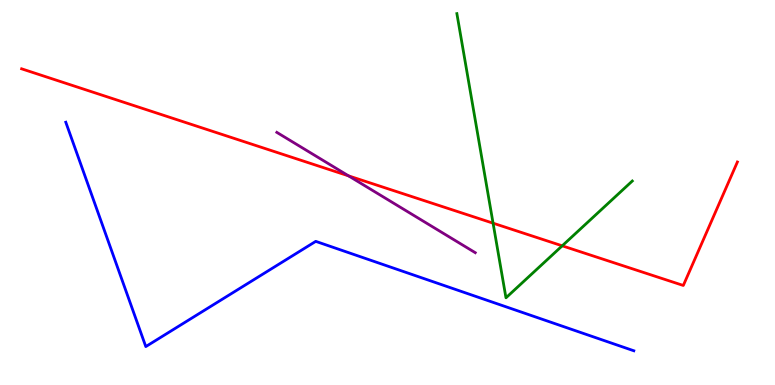[{'lines': ['blue', 'red'], 'intersections': []}, {'lines': ['green', 'red'], 'intersections': [{'x': 6.36, 'y': 4.2}, {'x': 7.25, 'y': 3.62}]}, {'lines': ['purple', 'red'], 'intersections': [{'x': 4.5, 'y': 5.43}]}, {'lines': ['blue', 'green'], 'intersections': []}, {'lines': ['blue', 'purple'], 'intersections': []}, {'lines': ['green', 'purple'], 'intersections': []}]